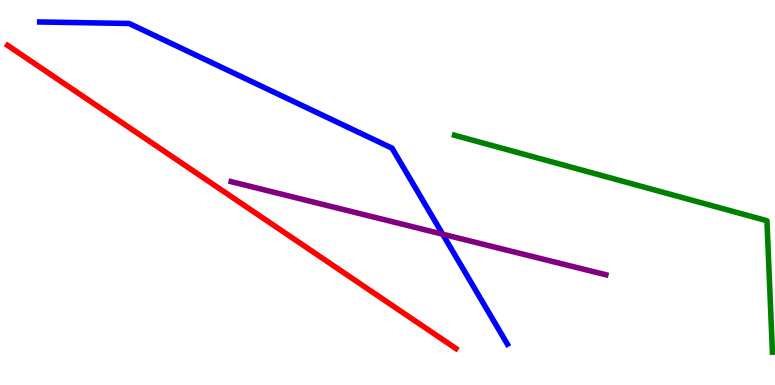[{'lines': ['blue', 'red'], 'intersections': []}, {'lines': ['green', 'red'], 'intersections': []}, {'lines': ['purple', 'red'], 'intersections': []}, {'lines': ['blue', 'green'], 'intersections': []}, {'lines': ['blue', 'purple'], 'intersections': [{'x': 5.71, 'y': 3.92}]}, {'lines': ['green', 'purple'], 'intersections': []}]